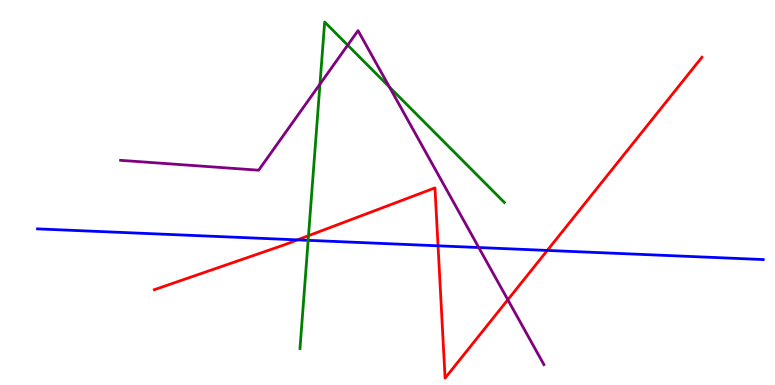[{'lines': ['blue', 'red'], 'intersections': [{'x': 3.84, 'y': 3.77}, {'x': 5.65, 'y': 3.62}, {'x': 7.06, 'y': 3.5}]}, {'lines': ['green', 'red'], 'intersections': [{'x': 3.98, 'y': 3.88}]}, {'lines': ['purple', 'red'], 'intersections': [{'x': 6.55, 'y': 2.21}]}, {'lines': ['blue', 'green'], 'intersections': [{'x': 3.98, 'y': 3.76}]}, {'lines': ['blue', 'purple'], 'intersections': [{'x': 6.18, 'y': 3.57}]}, {'lines': ['green', 'purple'], 'intersections': [{'x': 4.13, 'y': 7.82}, {'x': 4.49, 'y': 8.83}, {'x': 5.03, 'y': 7.74}]}]